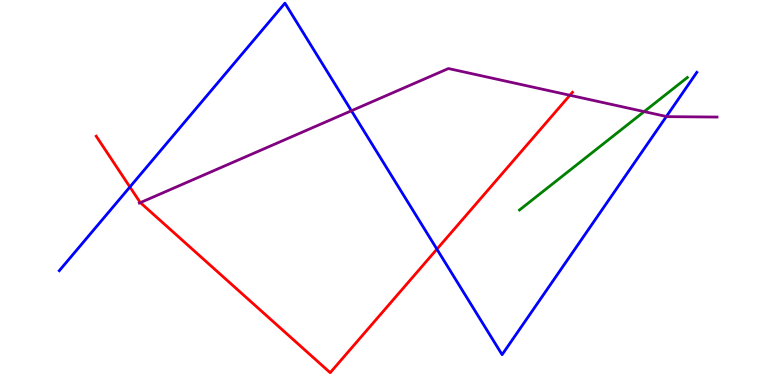[{'lines': ['blue', 'red'], 'intersections': [{'x': 1.68, 'y': 5.14}, {'x': 5.64, 'y': 3.53}]}, {'lines': ['green', 'red'], 'intersections': []}, {'lines': ['purple', 'red'], 'intersections': [{'x': 1.81, 'y': 4.74}, {'x': 7.35, 'y': 7.53}]}, {'lines': ['blue', 'green'], 'intersections': []}, {'lines': ['blue', 'purple'], 'intersections': [{'x': 4.53, 'y': 7.12}, {'x': 8.6, 'y': 6.97}]}, {'lines': ['green', 'purple'], 'intersections': [{'x': 8.31, 'y': 7.1}]}]